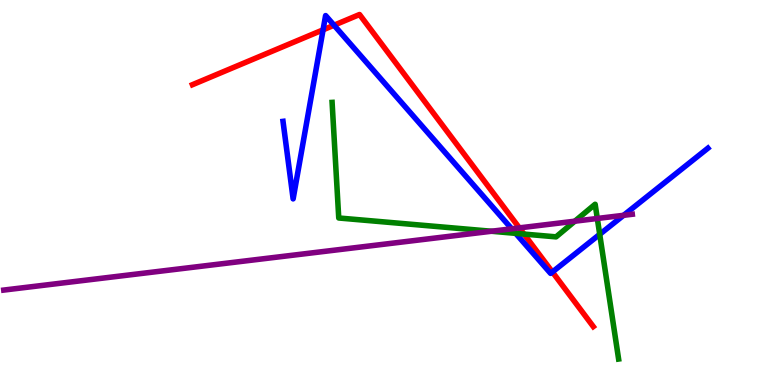[{'lines': ['blue', 'red'], 'intersections': [{'x': 4.17, 'y': 9.23}, {'x': 4.31, 'y': 9.34}, {'x': 7.13, 'y': 2.94}]}, {'lines': ['green', 'red'], 'intersections': [{'x': 6.76, 'y': 3.92}]}, {'lines': ['purple', 'red'], 'intersections': [{'x': 6.7, 'y': 4.08}]}, {'lines': ['blue', 'green'], 'intersections': [{'x': 6.65, 'y': 3.94}, {'x': 7.74, 'y': 3.91}]}, {'lines': ['blue', 'purple'], 'intersections': [{'x': 6.6, 'y': 4.06}, {'x': 8.05, 'y': 4.41}]}, {'lines': ['green', 'purple'], 'intersections': [{'x': 6.34, 'y': 3.99}, {'x': 7.42, 'y': 4.25}, {'x': 7.71, 'y': 4.33}]}]